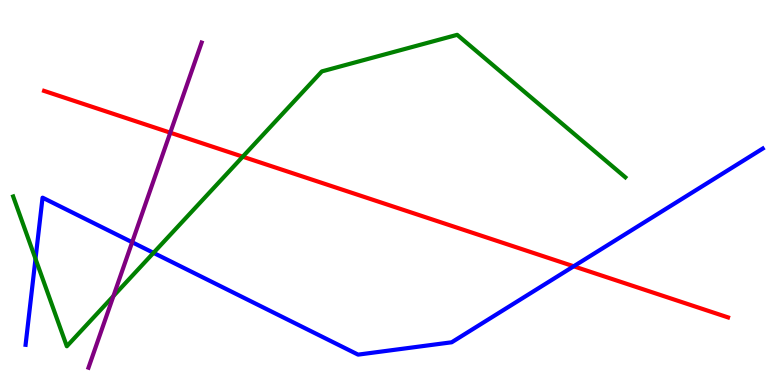[{'lines': ['blue', 'red'], 'intersections': [{'x': 7.4, 'y': 3.08}]}, {'lines': ['green', 'red'], 'intersections': [{'x': 3.13, 'y': 5.93}]}, {'lines': ['purple', 'red'], 'intersections': [{'x': 2.2, 'y': 6.55}]}, {'lines': ['blue', 'green'], 'intersections': [{'x': 0.458, 'y': 3.28}, {'x': 1.98, 'y': 3.43}]}, {'lines': ['blue', 'purple'], 'intersections': [{'x': 1.71, 'y': 3.71}]}, {'lines': ['green', 'purple'], 'intersections': [{'x': 1.46, 'y': 2.31}]}]